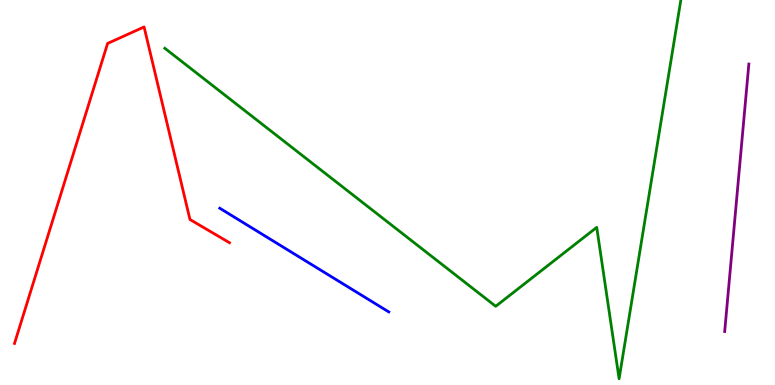[{'lines': ['blue', 'red'], 'intersections': []}, {'lines': ['green', 'red'], 'intersections': []}, {'lines': ['purple', 'red'], 'intersections': []}, {'lines': ['blue', 'green'], 'intersections': []}, {'lines': ['blue', 'purple'], 'intersections': []}, {'lines': ['green', 'purple'], 'intersections': []}]